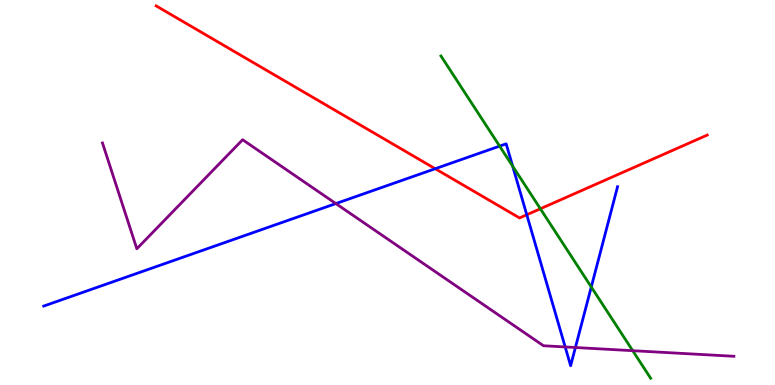[{'lines': ['blue', 'red'], 'intersections': [{'x': 5.62, 'y': 5.62}, {'x': 6.8, 'y': 4.42}]}, {'lines': ['green', 'red'], 'intersections': [{'x': 6.97, 'y': 4.58}]}, {'lines': ['purple', 'red'], 'intersections': []}, {'lines': ['blue', 'green'], 'intersections': [{'x': 6.45, 'y': 6.2}, {'x': 6.61, 'y': 5.68}, {'x': 7.63, 'y': 2.55}]}, {'lines': ['blue', 'purple'], 'intersections': [{'x': 4.33, 'y': 4.71}, {'x': 7.29, 'y': 0.988}, {'x': 7.42, 'y': 0.974}]}, {'lines': ['green', 'purple'], 'intersections': [{'x': 8.16, 'y': 0.891}]}]